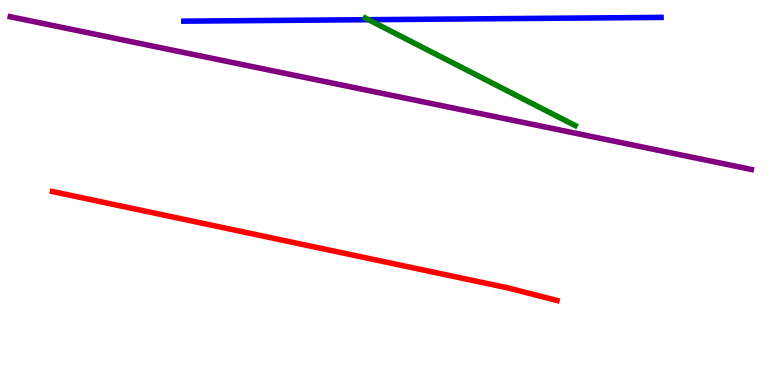[{'lines': ['blue', 'red'], 'intersections': []}, {'lines': ['green', 'red'], 'intersections': []}, {'lines': ['purple', 'red'], 'intersections': []}, {'lines': ['blue', 'green'], 'intersections': [{'x': 4.75, 'y': 9.49}]}, {'lines': ['blue', 'purple'], 'intersections': []}, {'lines': ['green', 'purple'], 'intersections': []}]